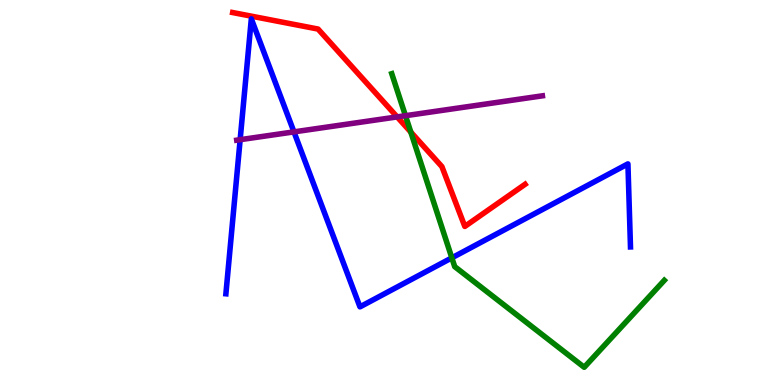[{'lines': ['blue', 'red'], 'intersections': []}, {'lines': ['green', 'red'], 'intersections': [{'x': 5.3, 'y': 6.57}]}, {'lines': ['purple', 'red'], 'intersections': [{'x': 5.12, 'y': 6.96}]}, {'lines': ['blue', 'green'], 'intersections': [{'x': 5.83, 'y': 3.3}]}, {'lines': ['blue', 'purple'], 'intersections': [{'x': 3.1, 'y': 6.37}, {'x': 3.79, 'y': 6.57}]}, {'lines': ['green', 'purple'], 'intersections': [{'x': 5.23, 'y': 6.99}]}]